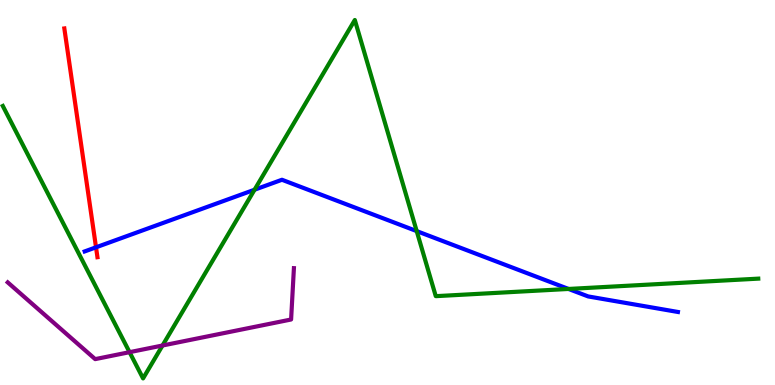[{'lines': ['blue', 'red'], 'intersections': [{'x': 1.24, 'y': 3.58}]}, {'lines': ['green', 'red'], 'intersections': []}, {'lines': ['purple', 'red'], 'intersections': []}, {'lines': ['blue', 'green'], 'intersections': [{'x': 3.28, 'y': 5.07}, {'x': 5.38, 'y': 4.0}, {'x': 7.34, 'y': 2.49}]}, {'lines': ['blue', 'purple'], 'intersections': []}, {'lines': ['green', 'purple'], 'intersections': [{'x': 1.67, 'y': 0.853}, {'x': 2.1, 'y': 1.03}]}]